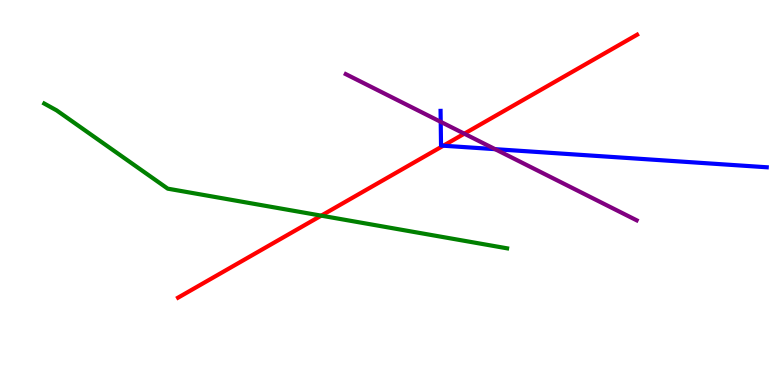[{'lines': ['blue', 'red'], 'intersections': [{'x': 5.72, 'y': 6.22}]}, {'lines': ['green', 'red'], 'intersections': [{'x': 4.14, 'y': 4.4}]}, {'lines': ['purple', 'red'], 'intersections': [{'x': 5.99, 'y': 6.53}]}, {'lines': ['blue', 'green'], 'intersections': []}, {'lines': ['blue', 'purple'], 'intersections': [{'x': 5.69, 'y': 6.84}, {'x': 6.39, 'y': 6.13}]}, {'lines': ['green', 'purple'], 'intersections': []}]